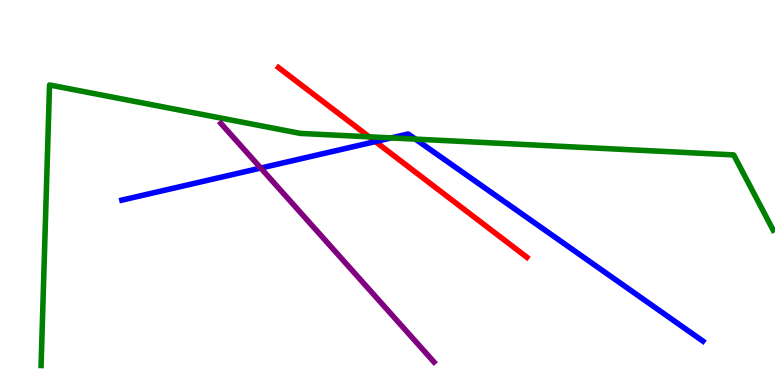[{'lines': ['blue', 'red'], 'intersections': [{'x': 4.84, 'y': 6.32}]}, {'lines': ['green', 'red'], 'intersections': [{'x': 4.76, 'y': 6.45}]}, {'lines': ['purple', 'red'], 'intersections': []}, {'lines': ['blue', 'green'], 'intersections': [{'x': 5.05, 'y': 6.42}, {'x': 5.36, 'y': 6.39}]}, {'lines': ['blue', 'purple'], 'intersections': [{'x': 3.36, 'y': 5.64}]}, {'lines': ['green', 'purple'], 'intersections': []}]